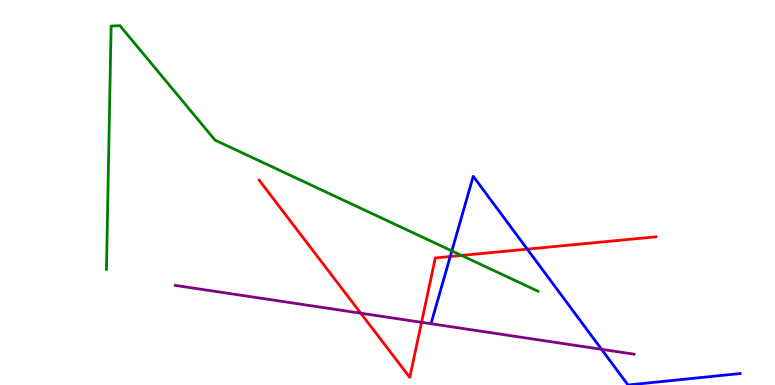[{'lines': ['blue', 'red'], 'intersections': [{'x': 5.81, 'y': 3.34}, {'x': 6.8, 'y': 3.53}]}, {'lines': ['green', 'red'], 'intersections': [{'x': 5.96, 'y': 3.37}]}, {'lines': ['purple', 'red'], 'intersections': [{'x': 4.65, 'y': 1.86}, {'x': 5.44, 'y': 1.63}]}, {'lines': ['blue', 'green'], 'intersections': [{'x': 5.83, 'y': 3.48}]}, {'lines': ['blue', 'purple'], 'intersections': [{'x': 7.76, 'y': 0.927}]}, {'lines': ['green', 'purple'], 'intersections': []}]